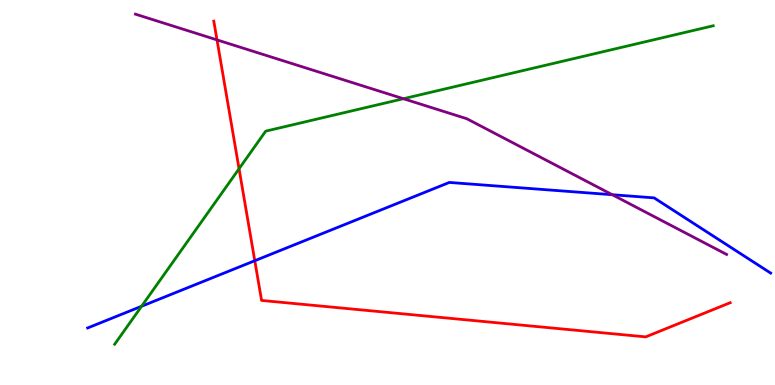[{'lines': ['blue', 'red'], 'intersections': [{'x': 3.29, 'y': 3.23}]}, {'lines': ['green', 'red'], 'intersections': [{'x': 3.08, 'y': 5.62}]}, {'lines': ['purple', 'red'], 'intersections': [{'x': 2.8, 'y': 8.96}]}, {'lines': ['blue', 'green'], 'intersections': [{'x': 1.83, 'y': 2.05}]}, {'lines': ['blue', 'purple'], 'intersections': [{'x': 7.9, 'y': 4.94}]}, {'lines': ['green', 'purple'], 'intersections': [{'x': 5.21, 'y': 7.44}]}]